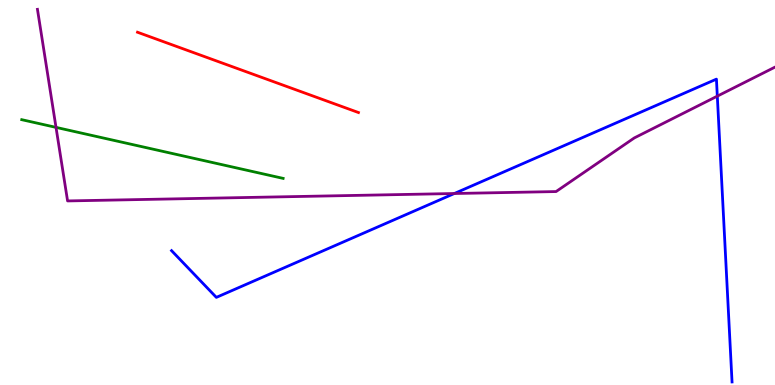[{'lines': ['blue', 'red'], 'intersections': []}, {'lines': ['green', 'red'], 'intersections': []}, {'lines': ['purple', 'red'], 'intersections': []}, {'lines': ['blue', 'green'], 'intersections': []}, {'lines': ['blue', 'purple'], 'intersections': [{'x': 5.86, 'y': 4.97}, {'x': 9.26, 'y': 7.5}]}, {'lines': ['green', 'purple'], 'intersections': [{'x': 0.723, 'y': 6.69}]}]